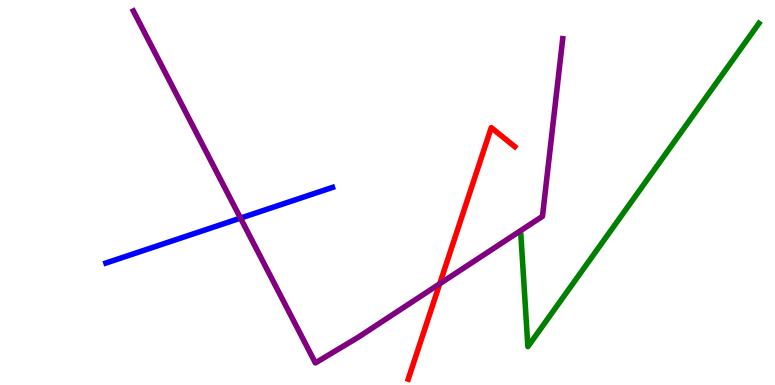[{'lines': ['blue', 'red'], 'intersections': []}, {'lines': ['green', 'red'], 'intersections': []}, {'lines': ['purple', 'red'], 'intersections': [{'x': 5.67, 'y': 2.63}]}, {'lines': ['blue', 'green'], 'intersections': []}, {'lines': ['blue', 'purple'], 'intersections': [{'x': 3.1, 'y': 4.33}]}, {'lines': ['green', 'purple'], 'intersections': []}]